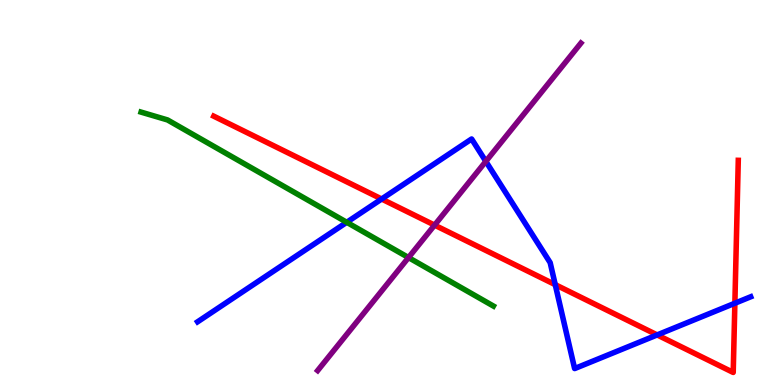[{'lines': ['blue', 'red'], 'intersections': [{'x': 4.92, 'y': 4.83}, {'x': 7.16, 'y': 2.61}, {'x': 8.48, 'y': 1.3}, {'x': 9.48, 'y': 2.12}]}, {'lines': ['green', 'red'], 'intersections': []}, {'lines': ['purple', 'red'], 'intersections': [{'x': 5.61, 'y': 4.15}]}, {'lines': ['blue', 'green'], 'intersections': [{'x': 4.47, 'y': 4.23}]}, {'lines': ['blue', 'purple'], 'intersections': [{'x': 6.27, 'y': 5.81}]}, {'lines': ['green', 'purple'], 'intersections': [{'x': 5.27, 'y': 3.31}]}]